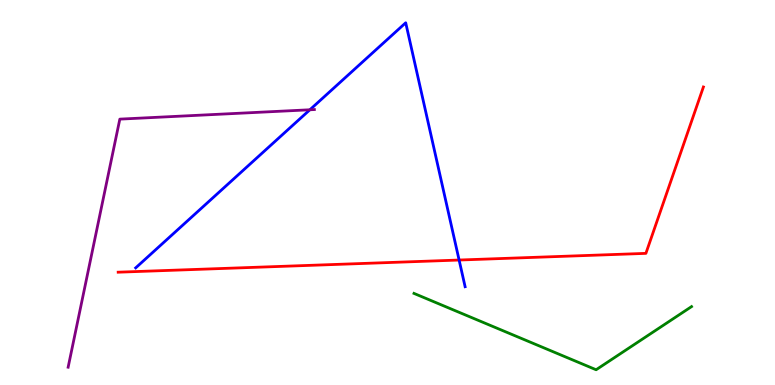[{'lines': ['blue', 'red'], 'intersections': [{'x': 5.92, 'y': 3.25}]}, {'lines': ['green', 'red'], 'intersections': []}, {'lines': ['purple', 'red'], 'intersections': []}, {'lines': ['blue', 'green'], 'intersections': []}, {'lines': ['blue', 'purple'], 'intersections': [{'x': 4.0, 'y': 7.15}]}, {'lines': ['green', 'purple'], 'intersections': []}]